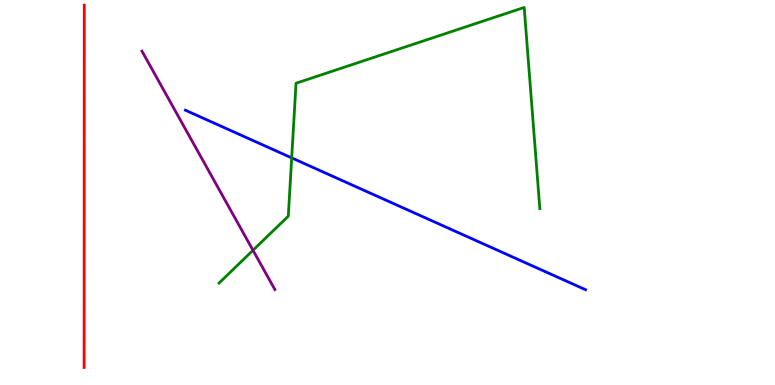[{'lines': ['blue', 'red'], 'intersections': []}, {'lines': ['green', 'red'], 'intersections': []}, {'lines': ['purple', 'red'], 'intersections': []}, {'lines': ['blue', 'green'], 'intersections': [{'x': 3.76, 'y': 5.9}]}, {'lines': ['blue', 'purple'], 'intersections': []}, {'lines': ['green', 'purple'], 'intersections': [{'x': 3.26, 'y': 3.5}]}]